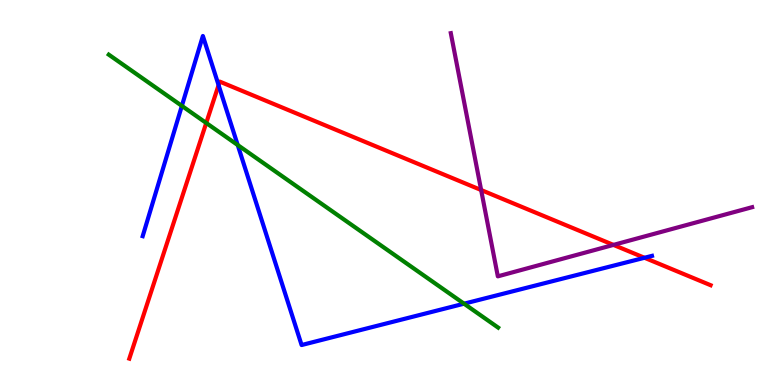[{'lines': ['blue', 'red'], 'intersections': [{'x': 2.82, 'y': 7.79}, {'x': 8.32, 'y': 3.3}]}, {'lines': ['green', 'red'], 'intersections': [{'x': 2.66, 'y': 6.81}]}, {'lines': ['purple', 'red'], 'intersections': [{'x': 6.21, 'y': 5.06}, {'x': 7.92, 'y': 3.64}]}, {'lines': ['blue', 'green'], 'intersections': [{'x': 2.35, 'y': 7.25}, {'x': 3.07, 'y': 6.23}, {'x': 5.99, 'y': 2.11}]}, {'lines': ['blue', 'purple'], 'intersections': []}, {'lines': ['green', 'purple'], 'intersections': []}]